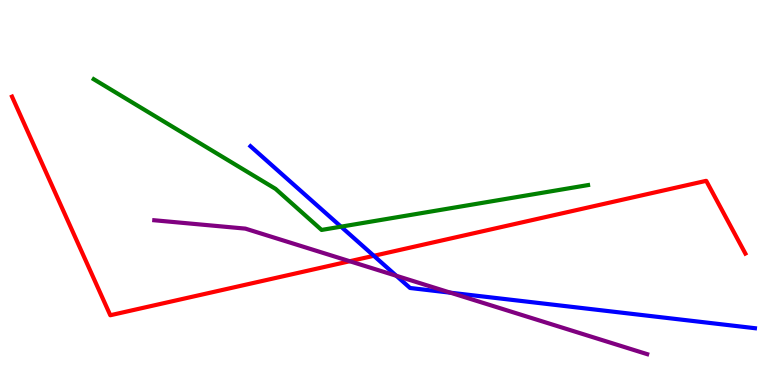[{'lines': ['blue', 'red'], 'intersections': [{'x': 4.82, 'y': 3.36}]}, {'lines': ['green', 'red'], 'intersections': []}, {'lines': ['purple', 'red'], 'intersections': [{'x': 4.51, 'y': 3.21}]}, {'lines': ['blue', 'green'], 'intersections': [{'x': 4.4, 'y': 4.11}]}, {'lines': ['blue', 'purple'], 'intersections': [{'x': 5.11, 'y': 2.84}, {'x': 5.81, 'y': 2.4}]}, {'lines': ['green', 'purple'], 'intersections': []}]